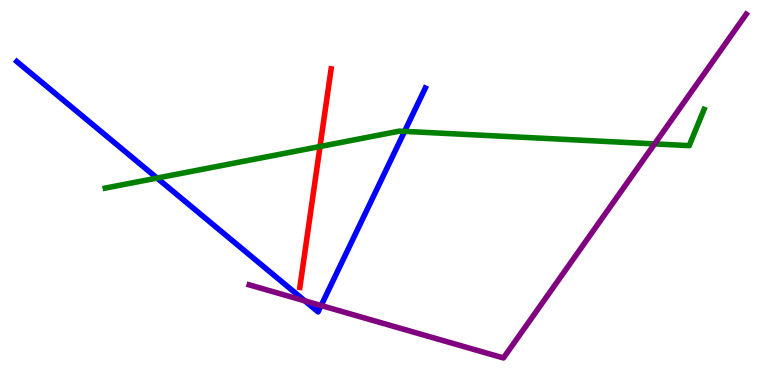[{'lines': ['blue', 'red'], 'intersections': []}, {'lines': ['green', 'red'], 'intersections': [{'x': 4.13, 'y': 6.19}]}, {'lines': ['purple', 'red'], 'intersections': []}, {'lines': ['blue', 'green'], 'intersections': [{'x': 2.03, 'y': 5.37}, {'x': 5.22, 'y': 6.59}]}, {'lines': ['blue', 'purple'], 'intersections': [{'x': 3.93, 'y': 2.19}, {'x': 4.14, 'y': 2.06}]}, {'lines': ['green', 'purple'], 'intersections': [{'x': 8.45, 'y': 6.26}]}]